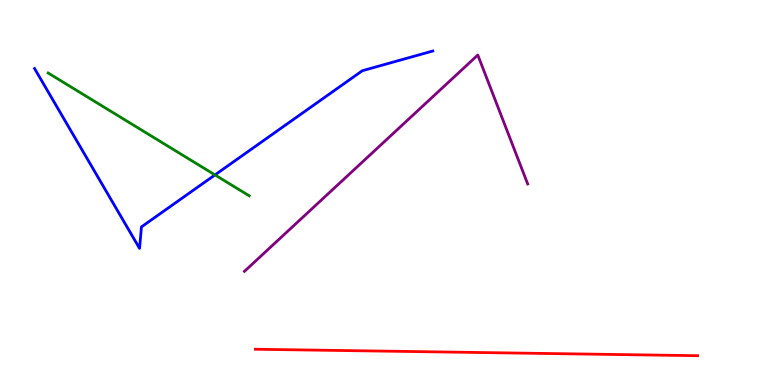[{'lines': ['blue', 'red'], 'intersections': []}, {'lines': ['green', 'red'], 'intersections': []}, {'lines': ['purple', 'red'], 'intersections': []}, {'lines': ['blue', 'green'], 'intersections': [{'x': 2.77, 'y': 5.46}]}, {'lines': ['blue', 'purple'], 'intersections': []}, {'lines': ['green', 'purple'], 'intersections': []}]